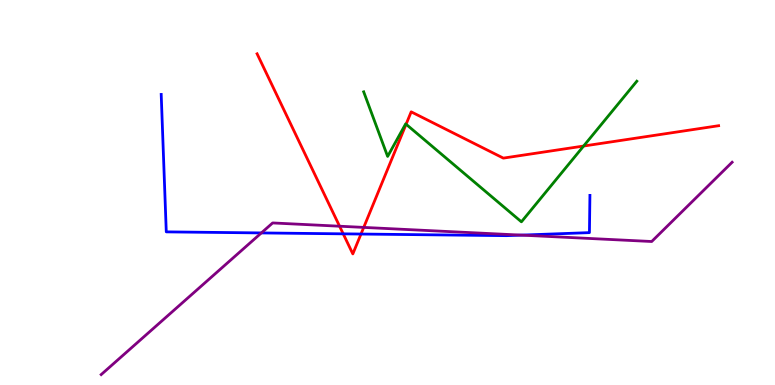[{'lines': ['blue', 'red'], 'intersections': [{'x': 4.43, 'y': 3.93}, {'x': 4.66, 'y': 3.92}]}, {'lines': ['green', 'red'], 'intersections': [{'x': 5.24, 'y': 6.77}, {'x': 7.53, 'y': 6.21}]}, {'lines': ['purple', 'red'], 'intersections': [{'x': 4.38, 'y': 4.12}, {'x': 4.69, 'y': 4.09}]}, {'lines': ['blue', 'green'], 'intersections': []}, {'lines': ['blue', 'purple'], 'intersections': [{'x': 3.37, 'y': 3.95}, {'x': 6.73, 'y': 3.89}]}, {'lines': ['green', 'purple'], 'intersections': []}]